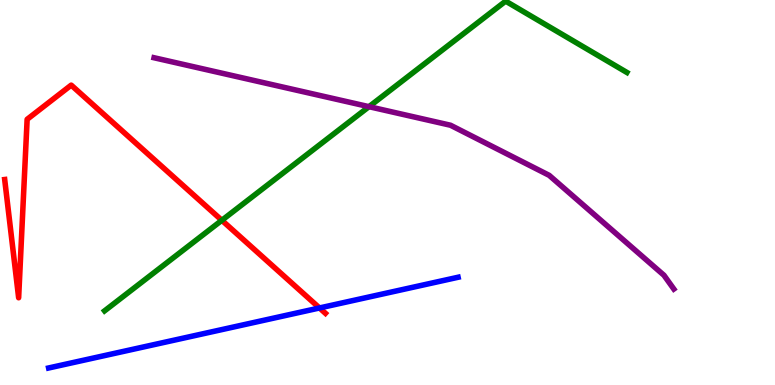[{'lines': ['blue', 'red'], 'intersections': [{'x': 4.12, 'y': 2.0}]}, {'lines': ['green', 'red'], 'intersections': [{'x': 2.86, 'y': 4.28}]}, {'lines': ['purple', 'red'], 'intersections': []}, {'lines': ['blue', 'green'], 'intersections': []}, {'lines': ['blue', 'purple'], 'intersections': []}, {'lines': ['green', 'purple'], 'intersections': [{'x': 4.76, 'y': 7.23}]}]